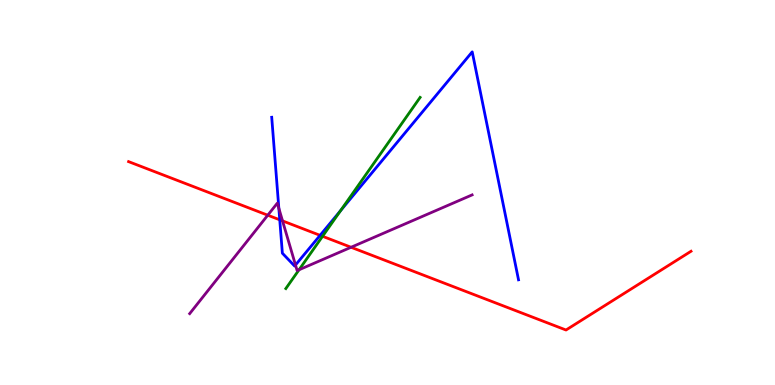[{'lines': ['blue', 'red'], 'intersections': [{'x': 3.61, 'y': 4.29}, {'x': 4.13, 'y': 3.89}]}, {'lines': ['green', 'red'], 'intersections': [{'x': 4.16, 'y': 3.86}]}, {'lines': ['purple', 'red'], 'intersections': [{'x': 3.46, 'y': 4.41}, {'x': 3.65, 'y': 4.26}, {'x': 4.53, 'y': 3.58}]}, {'lines': ['blue', 'green'], 'intersections': [{'x': 4.39, 'y': 4.53}]}, {'lines': ['blue', 'purple'], 'intersections': [{'x': 3.6, 'y': 4.59}, {'x': 3.81, 'y': 3.12}]}, {'lines': ['green', 'purple'], 'intersections': [{'x': 3.86, 'y': 2.99}]}]